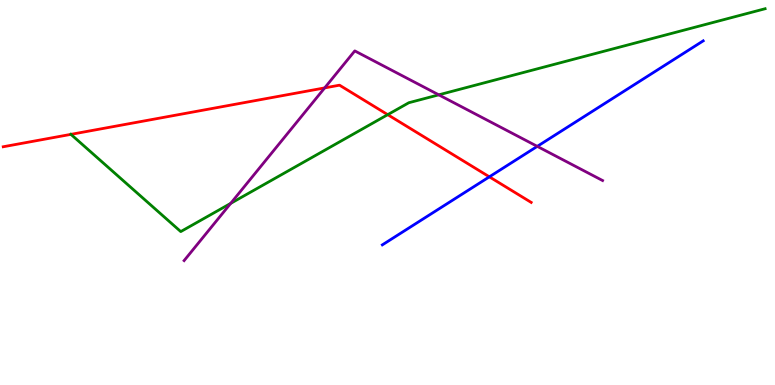[{'lines': ['blue', 'red'], 'intersections': [{'x': 6.31, 'y': 5.41}]}, {'lines': ['green', 'red'], 'intersections': [{'x': 0.915, 'y': 6.51}, {'x': 5.0, 'y': 7.02}]}, {'lines': ['purple', 'red'], 'intersections': [{'x': 4.19, 'y': 7.72}]}, {'lines': ['blue', 'green'], 'intersections': []}, {'lines': ['blue', 'purple'], 'intersections': [{'x': 6.93, 'y': 6.2}]}, {'lines': ['green', 'purple'], 'intersections': [{'x': 2.98, 'y': 4.72}, {'x': 5.66, 'y': 7.54}]}]